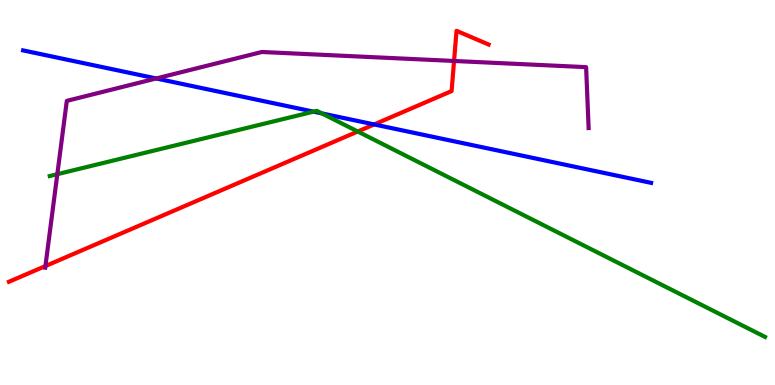[{'lines': ['blue', 'red'], 'intersections': [{'x': 4.83, 'y': 6.77}]}, {'lines': ['green', 'red'], 'intersections': [{'x': 4.62, 'y': 6.58}]}, {'lines': ['purple', 'red'], 'intersections': [{'x': 0.586, 'y': 3.09}, {'x': 5.86, 'y': 8.42}]}, {'lines': ['blue', 'green'], 'intersections': [{'x': 4.05, 'y': 7.1}, {'x': 4.15, 'y': 7.05}]}, {'lines': ['blue', 'purple'], 'intersections': [{'x': 2.02, 'y': 7.96}]}, {'lines': ['green', 'purple'], 'intersections': [{'x': 0.74, 'y': 5.48}]}]